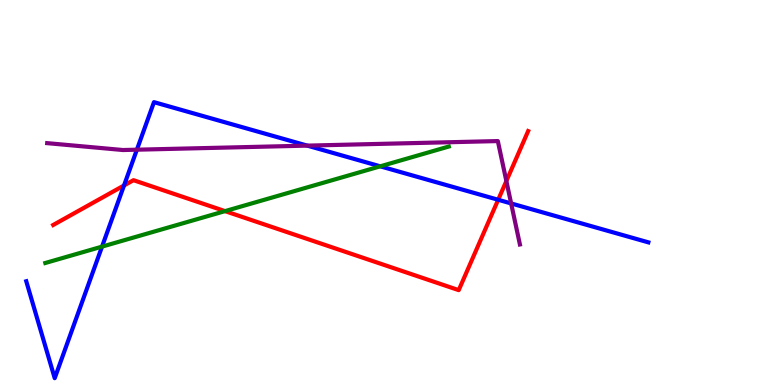[{'lines': ['blue', 'red'], 'intersections': [{'x': 1.6, 'y': 5.18}, {'x': 6.43, 'y': 4.81}]}, {'lines': ['green', 'red'], 'intersections': [{'x': 2.9, 'y': 4.52}]}, {'lines': ['purple', 'red'], 'intersections': [{'x': 6.53, 'y': 5.3}]}, {'lines': ['blue', 'green'], 'intersections': [{'x': 1.32, 'y': 3.59}, {'x': 4.91, 'y': 5.68}]}, {'lines': ['blue', 'purple'], 'intersections': [{'x': 1.77, 'y': 6.11}, {'x': 3.96, 'y': 6.22}, {'x': 6.6, 'y': 4.72}]}, {'lines': ['green', 'purple'], 'intersections': []}]